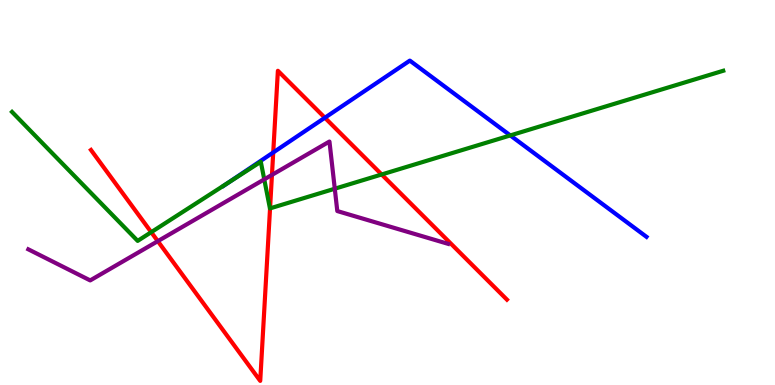[{'lines': ['blue', 'red'], 'intersections': [{'x': 3.53, 'y': 6.04}, {'x': 4.19, 'y': 6.94}]}, {'lines': ['green', 'red'], 'intersections': [{'x': 1.95, 'y': 3.97}, {'x': 3.48, 'y': 4.59}, {'x': 4.92, 'y': 5.47}]}, {'lines': ['purple', 'red'], 'intersections': [{'x': 2.04, 'y': 3.74}, {'x': 3.51, 'y': 5.46}]}, {'lines': ['blue', 'green'], 'intersections': [{'x': 2.95, 'y': 5.26}, {'x': 6.58, 'y': 6.48}]}, {'lines': ['blue', 'purple'], 'intersections': []}, {'lines': ['green', 'purple'], 'intersections': [{'x': 3.41, 'y': 5.34}, {'x': 4.32, 'y': 5.1}]}]